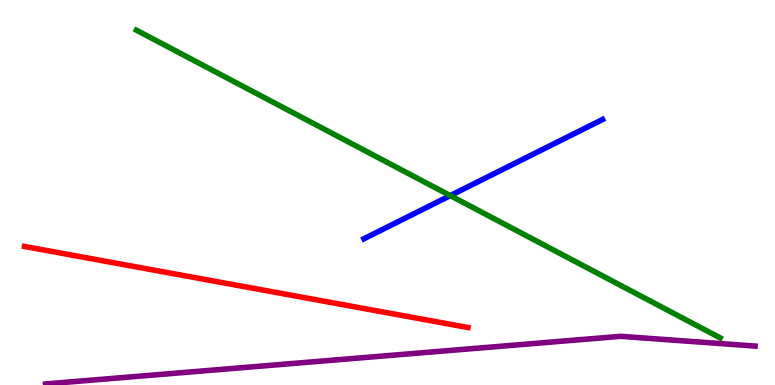[{'lines': ['blue', 'red'], 'intersections': []}, {'lines': ['green', 'red'], 'intersections': []}, {'lines': ['purple', 'red'], 'intersections': []}, {'lines': ['blue', 'green'], 'intersections': [{'x': 5.81, 'y': 4.92}]}, {'lines': ['blue', 'purple'], 'intersections': []}, {'lines': ['green', 'purple'], 'intersections': []}]